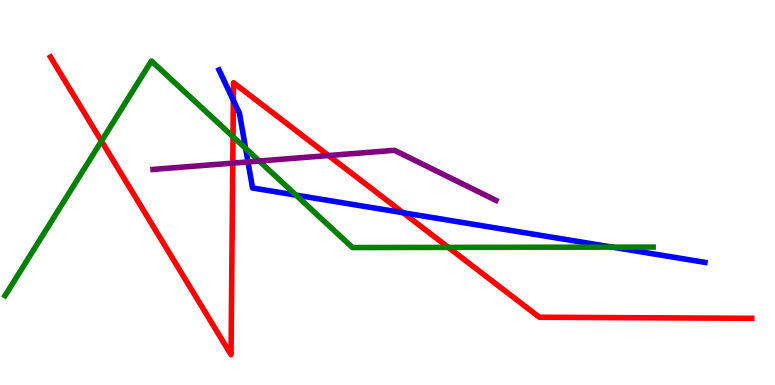[{'lines': ['blue', 'red'], 'intersections': [{'x': 3.01, 'y': 7.39}, {'x': 5.2, 'y': 4.47}]}, {'lines': ['green', 'red'], 'intersections': [{'x': 1.31, 'y': 6.34}, {'x': 3.01, 'y': 6.45}, {'x': 5.78, 'y': 3.57}]}, {'lines': ['purple', 'red'], 'intersections': [{'x': 3.0, 'y': 5.76}, {'x': 4.24, 'y': 5.96}]}, {'lines': ['blue', 'green'], 'intersections': [{'x': 3.17, 'y': 6.15}, {'x': 3.82, 'y': 4.93}, {'x': 7.9, 'y': 3.58}]}, {'lines': ['blue', 'purple'], 'intersections': [{'x': 3.2, 'y': 5.79}]}, {'lines': ['green', 'purple'], 'intersections': [{'x': 3.34, 'y': 5.82}]}]